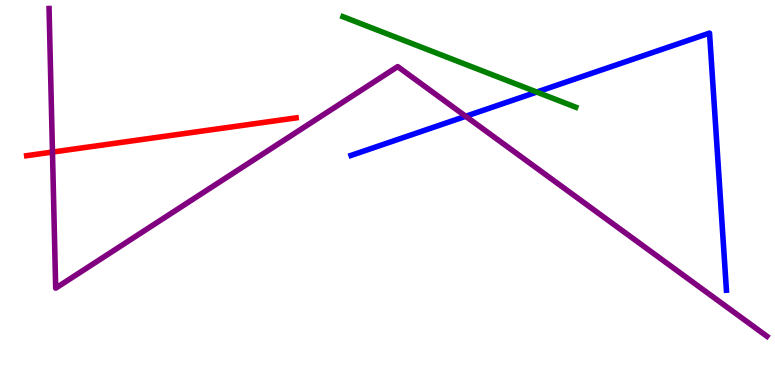[{'lines': ['blue', 'red'], 'intersections': []}, {'lines': ['green', 'red'], 'intersections': []}, {'lines': ['purple', 'red'], 'intersections': [{'x': 0.677, 'y': 6.05}]}, {'lines': ['blue', 'green'], 'intersections': [{'x': 6.93, 'y': 7.61}]}, {'lines': ['blue', 'purple'], 'intersections': [{'x': 6.01, 'y': 6.98}]}, {'lines': ['green', 'purple'], 'intersections': []}]